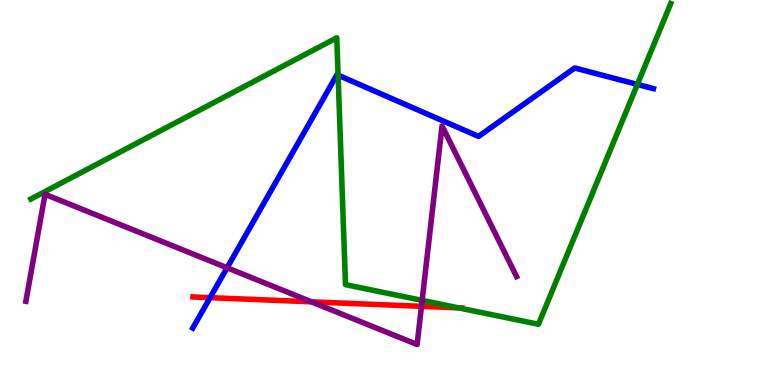[{'lines': ['blue', 'red'], 'intersections': [{'x': 2.71, 'y': 2.27}]}, {'lines': ['green', 'red'], 'intersections': [{'x': 5.92, 'y': 2.0}]}, {'lines': ['purple', 'red'], 'intersections': [{'x': 4.02, 'y': 2.16}, {'x': 5.44, 'y': 2.04}]}, {'lines': ['blue', 'green'], 'intersections': [{'x': 4.36, 'y': 8.05}, {'x': 8.22, 'y': 7.81}]}, {'lines': ['blue', 'purple'], 'intersections': [{'x': 2.93, 'y': 3.04}]}, {'lines': ['green', 'purple'], 'intersections': [{'x': 5.45, 'y': 2.2}]}]